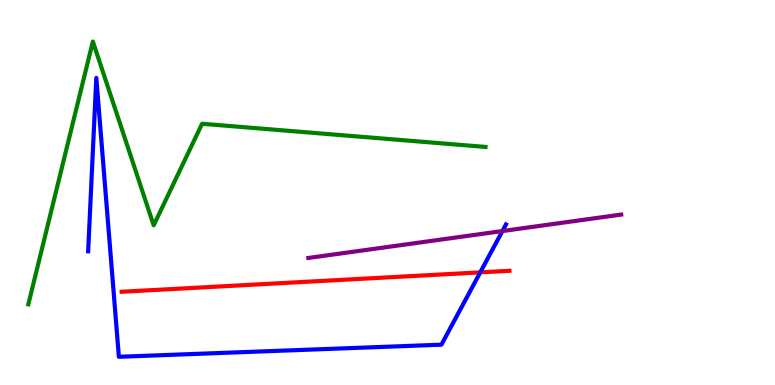[{'lines': ['blue', 'red'], 'intersections': [{'x': 6.2, 'y': 2.93}]}, {'lines': ['green', 'red'], 'intersections': []}, {'lines': ['purple', 'red'], 'intersections': []}, {'lines': ['blue', 'green'], 'intersections': []}, {'lines': ['blue', 'purple'], 'intersections': [{'x': 6.48, 'y': 4.0}]}, {'lines': ['green', 'purple'], 'intersections': []}]